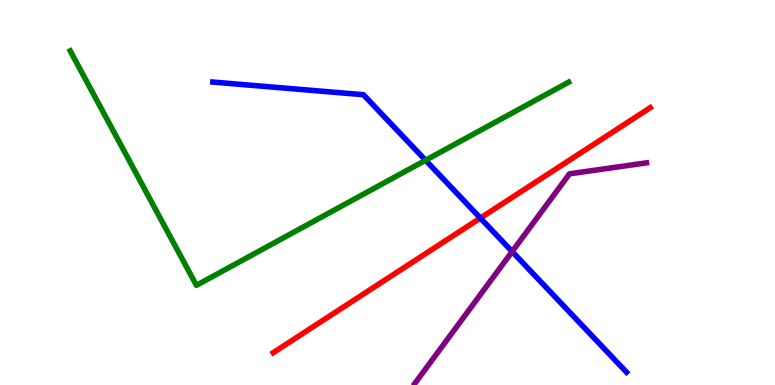[{'lines': ['blue', 'red'], 'intersections': [{'x': 6.2, 'y': 4.34}]}, {'lines': ['green', 'red'], 'intersections': []}, {'lines': ['purple', 'red'], 'intersections': []}, {'lines': ['blue', 'green'], 'intersections': [{'x': 5.49, 'y': 5.84}]}, {'lines': ['blue', 'purple'], 'intersections': [{'x': 6.61, 'y': 3.47}]}, {'lines': ['green', 'purple'], 'intersections': []}]